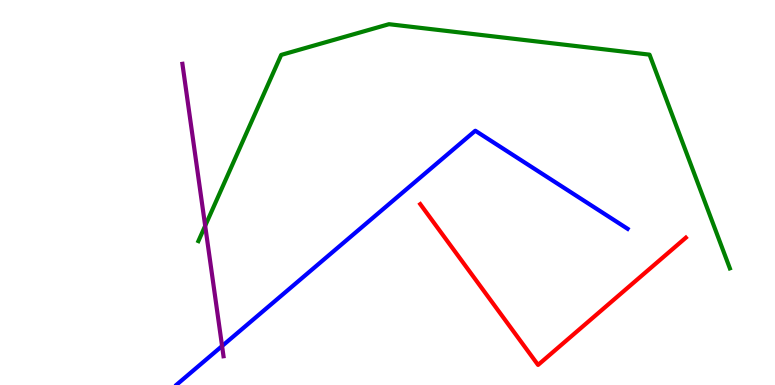[{'lines': ['blue', 'red'], 'intersections': []}, {'lines': ['green', 'red'], 'intersections': []}, {'lines': ['purple', 'red'], 'intersections': []}, {'lines': ['blue', 'green'], 'intersections': []}, {'lines': ['blue', 'purple'], 'intersections': [{'x': 2.87, 'y': 1.01}]}, {'lines': ['green', 'purple'], 'intersections': [{'x': 2.65, 'y': 4.13}]}]